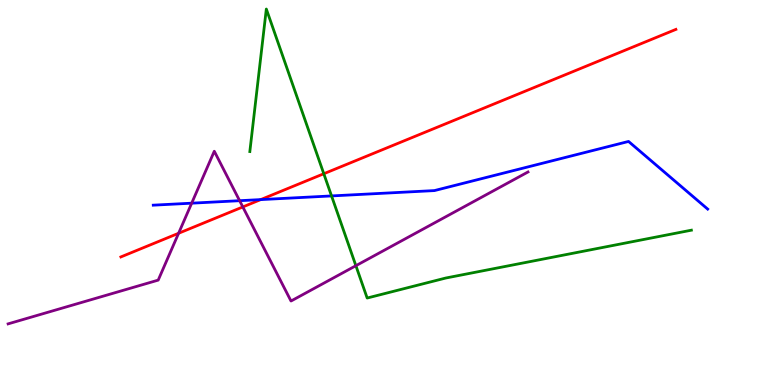[{'lines': ['blue', 'red'], 'intersections': [{'x': 3.36, 'y': 4.82}]}, {'lines': ['green', 'red'], 'intersections': [{'x': 4.18, 'y': 5.49}]}, {'lines': ['purple', 'red'], 'intersections': [{'x': 2.3, 'y': 3.94}, {'x': 3.13, 'y': 4.62}]}, {'lines': ['blue', 'green'], 'intersections': [{'x': 4.28, 'y': 4.91}]}, {'lines': ['blue', 'purple'], 'intersections': [{'x': 2.47, 'y': 4.72}, {'x': 3.09, 'y': 4.79}]}, {'lines': ['green', 'purple'], 'intersections': [{'x': 4.59, 'y': 3.1}]}]